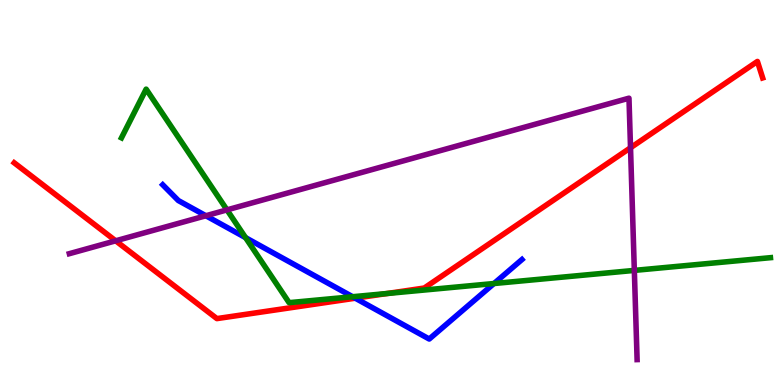[{'lines': ['blue', 'red'], 'intersections': [{'x': 4.58, 'y': 2.25}]}, {'lines': ['green', 'red'], 'intersections': [{'x': 5.0, 'y': 2.38}]}, {'lines': ['purple', 'red'], 'intersections': [{'x': 1.49, 'y': 3.75}, {'x': 8.14, 'y': 6.16}]}, {'lines': ['blue', 'green'], 'intersections': [{'x': 3.17, 'y': 3.83}, {'x': 4.55, 'y': 2.29}, {'x': 6.37, 'y': 2.64}]}, {'lines': ['blue', 'purple'], 'intersections': [{'x': 2.66, 'y': 4.4}]}, {'lines': ['green', 'purple'], 'intersections': [{'x': 2.93, 'y': 4.55}, {'x': 8.18, 'y': 2.98}]}]